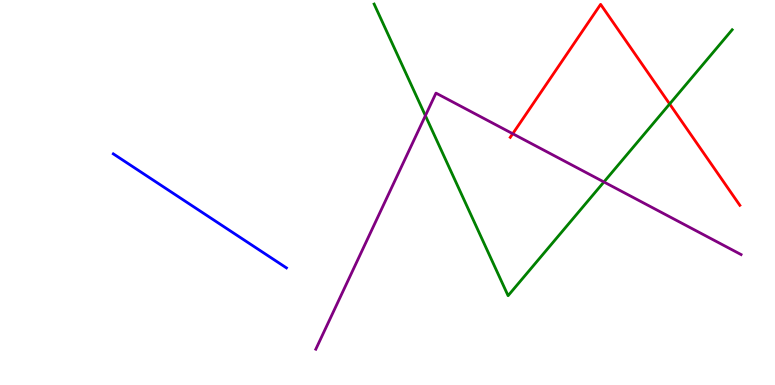[{'lines': ['blue', 'red'], 'intersections': []}, {'lines': ['green', 'red'], 'intersections': [{'x': 8.64, 'y': 7.3}]}, {'lines': ['purple', 'red'], 'intersections': [{'x': 6.62, 'y': 6.53}]}, {'lines': ['blue', 'green'], 'intersections': []}, {'lines': ['blue', 'purple'], 'intersections': []}, {'lines': ['green', 'purple'], 'intersections': [{'x': 5.49, 'y': 7.0}, {'x': 7.79, 'y': 5.27}]}]